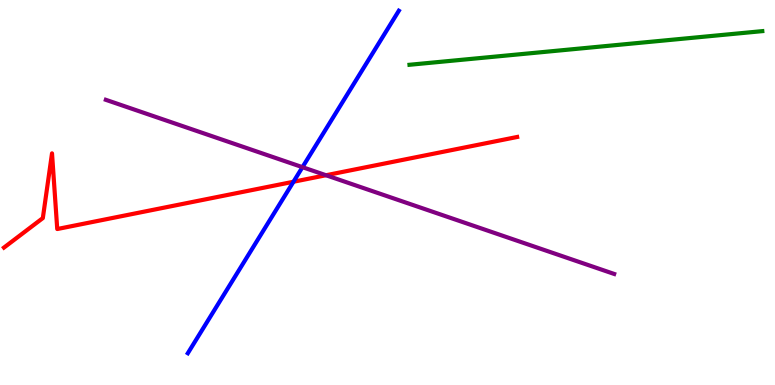[{'lines': ['blue', 'red'], 'intersections': [{'x': 3.79, 'y': 5.28}]}, {'lines': ['green', 'red'], 'intersections': []}, {'lines': ['purple', 'red'], 'intersections': [{'x': 4.21, 'y': 5.45}]}, {'lines': ['blue', 'green'], 'intersections': []}, {'lines': ['blue', 'purple'], 'intersections': [{'x': 3.9, 'y': 5.66}]}, {'lines': ['green', 'purple'], 'intersections': []}]